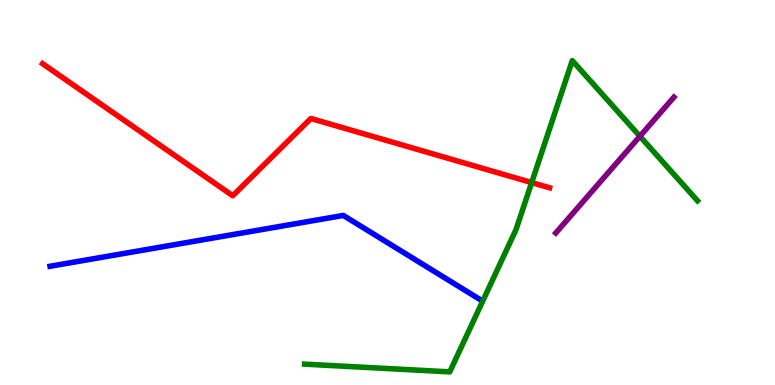[{'lines': ['blue', 'red'], 'intersections': []}, {'lines': ['green', 'red'], 'intersections': [{'x': 6.86, 'y': 5.26}]}, {'lines': ['purple', 'red'], 'intersections': []}, {'lines': ['blue', 'green'], 'intersections': []}, {'lines': ['blue', 'purple'], 'intersections': []}, {'lines': ['green', 'purple'], 'intersections': [{'x': 8.26, 'y': 6.46}]}]